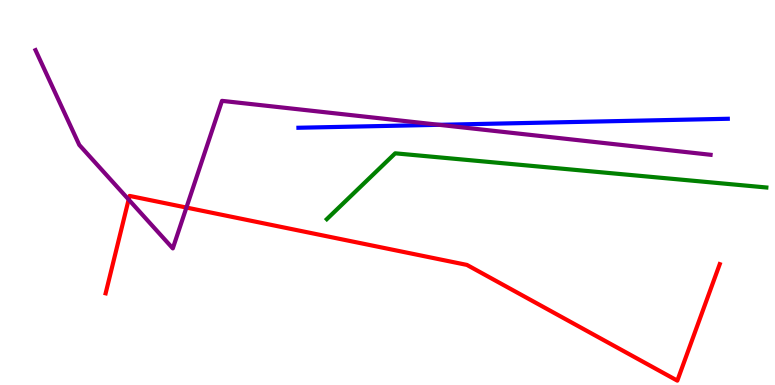[{'lines': ['blue', 'red'], 'intersections': []}, {'lines': ['green', 'red'], 'intersections': []}, {'lines': ['purple', 'red'], 'intersections': [{'x': 1.66, 'y': 4.82}, {'x': 2.41, 'y': 4.61}]}, {'lines': ['blue', 'green'], 'intersections': []}, {'lines': ['blue', 'purple'], 'intersections': [{'x': 5.67, 'y': 6.76}]}, {'lines': ['green', 'purple'], 'intersections': []}]